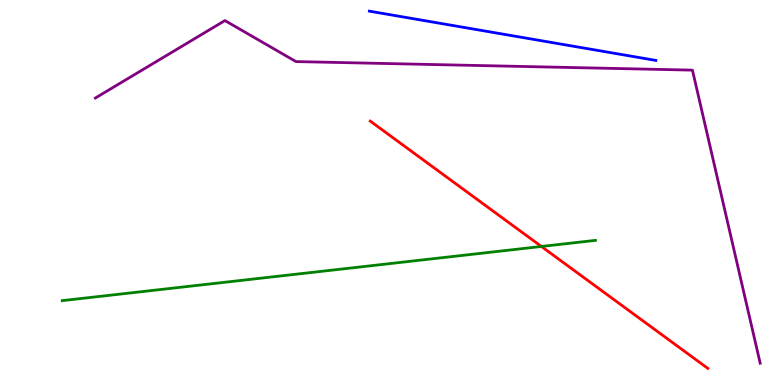[{'lines': ['blue', 'red'], 'intersections': []}, {'lines': ['green', 'red'], 'intersections': [{'x': 6.99, 'y': 3.6}]}, {'lines': ['purple', 'red'], 'intersections': []}, {'lines': ['blue', 'green'], 'intersections': []}, {'lines': ['blue', 'purple'], 'intersections': []}, {'lines': ['green', 'purple'], 'intersections': []}]